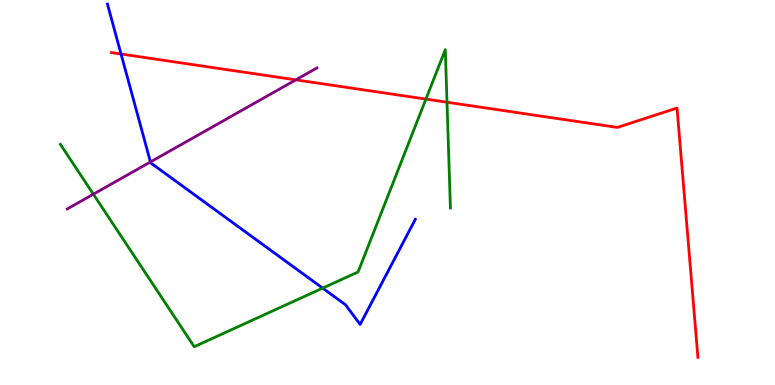[{'lines': ['blue', 'red'], 'intersections': [{'x': 1.56, 'y': 8.6}]}, {'lines': ['green', 'red'], 'intersections': [{'x': 5.5, 'y': 7.43}, {'x': 5.77, 'y': 7.34}]}, {'lines': ['purple', 'red'], 'intersections': [{'x': 3.82, 'y': 7.93}]}, {'lines': ['blue', 'green'], 'intersections': [{'x': 4.16, 'y': 2.52}]}, {'lines': ['blue', 'purple'], 'intersections': [{'x': 1.94, 'y': 5.79}]}, {'lines': ['green', 'purple'], 'intersections': [{'x': 1.2, 'y': 4.96}]}]